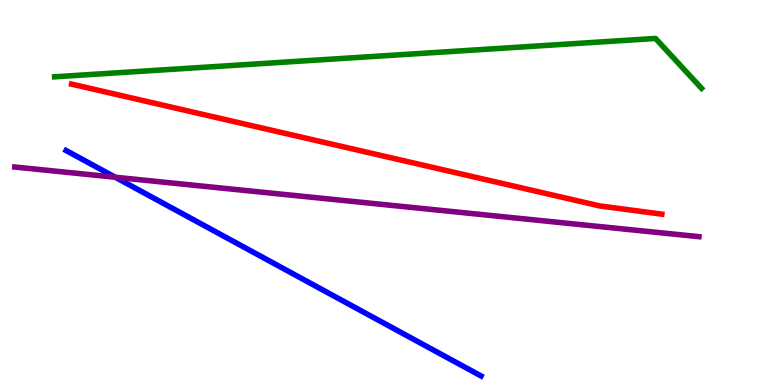[{'lines': ['blue', 'red'], 'intersections': []}, {'lines': ['green', 'red'], 'intersections': []}, {'lines': ['purple', 'red'], 'intersections': []}, {'lines': ['blue', 'green'], 'intersections': []}, {'lines': ['blue', 'purple'], 'intersections': [{'x': 1.49, 'y': 5.4}]}, {'lines': ['green', 'purple'], 'intersections': []}]